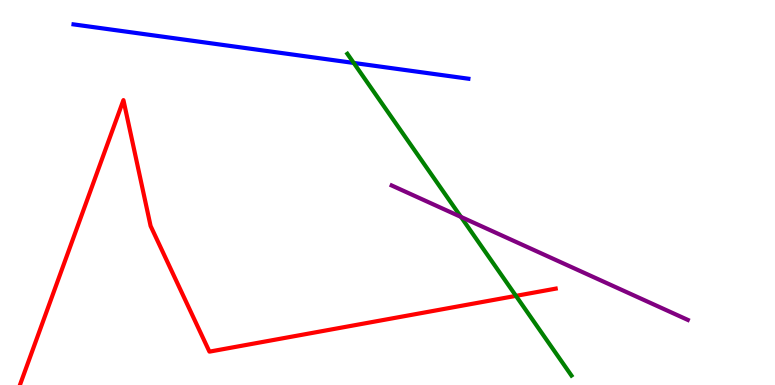[{'lines': ['blue', 'red'], 'intersections': []}, {'lines': ['green', 'red'], 'intersections': [{'x': 6.66, 'y': 2.32}]}, {'lines': ['purple', 'red'], 'intersections': []}, {'lines': ['blue', 'green'], 'intersections': [{'x': 4.56, 'y': 8.37}]}, {'lines': ['blue', 'purple'], 'intersections': []}, {'lines': ['green', 'purple'], 'intersections': [{'x': 5.95, 'y': 4.37}]}]